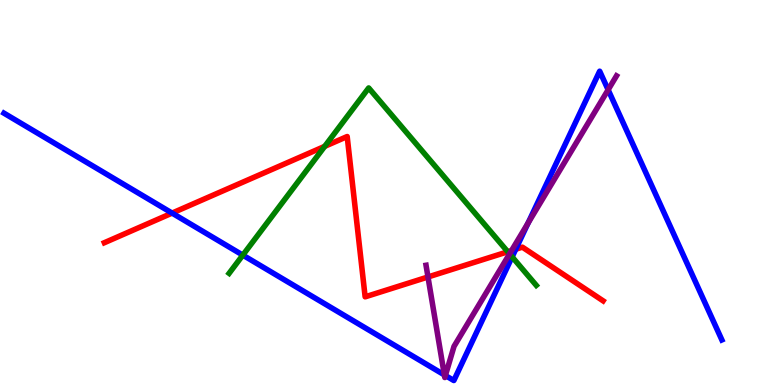[{'lines': ['blue', 'red'], 'intersections': [{'x': 2.22, 'y': 4.47}, {'x': 6.65, 'y': 3.53}]}, {'lines': ['green', 'red'], 'intersections': [{'x': 4.19, 'y': 6.2}, {'x': 6.55, 'y': 3.46}]}, {'lines': ['purple', 'red'], 'intersections': [{'x': 5.52, 'y': 2.81}, {'x': 6.6, 'y': 3.49}]}, {'lines': ['blue', 'green'], 'intersections': [{'x': 3.13, 'y': 3.37}, {'x': 6.61, 'y': 3.33}]}, {'lines': ['blue', 'purple'], 'intersections': [{'x': 5.73, 'y': 0.262}, {'x': 5.75, 'y': 0.246}, {'x': 6.81, 'y': 4.2}, {'x': 7.85, 'y': 7.67}]}, {'lines': ['green', 'purple'], 'intersections': [{'x': 6.58, 'y': 3.41}]}]